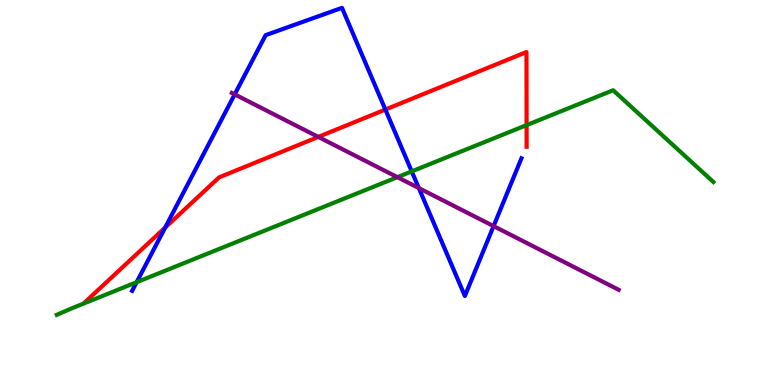[{'lines': ['blue', 'red'], 'intersections': [{'x': 2.13, 'y': 4.09}, {'x': 4.97, 'y': 7.15}]}, {'lines': ['green', 'red'], 'intersections': [{'x': 6.79, 'y': 6.75}]}, {'lines': ['purple', 'red'], 'intersections': [{'x': 4.11, 'y': 6.44}]}, {'lines': ['blue', 'green'], 'intersections': [{'x': 1.76, 'y': 2.67}, {'x': 5.31, 'y': 5.55}]}, {'lines': ['blue', 'purple'], 'intersections': [{'x': 3.03, 'y': 7.55}, {'x': 5.4, 'y': 5.11}, {'x': 6.37, 'y': 4.13}]}, {'lines': ['green', 'purple'], 'intersections': [{'x': 5.13, 'y': 5.4}]}]